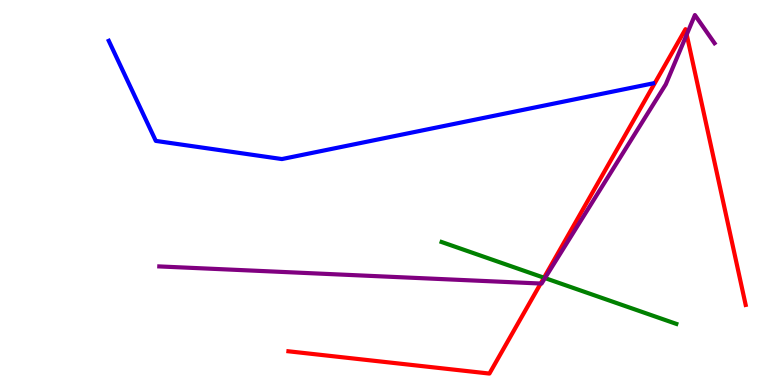[{'lines': ['blue', 'red'], 'intersections': []}, {'lines': ['green', 'red'], 'intersections': [{'x': 7.02, 'y': 2.79}]}, {'lines': ['purple', 'red'], 'intersections': [{'x': 6.98, 'y': 2.64}, {'x': 8.86, 'y': 9.1}]}, {'lines': ['blue', 'green'], 'intersections': []}, {'lines': ['blue', 'purple'], 'intersections': []}, {'lines': ['green', 'purple'], 'intersections': [{'x': 7.03, 'y': 2.78}]}]